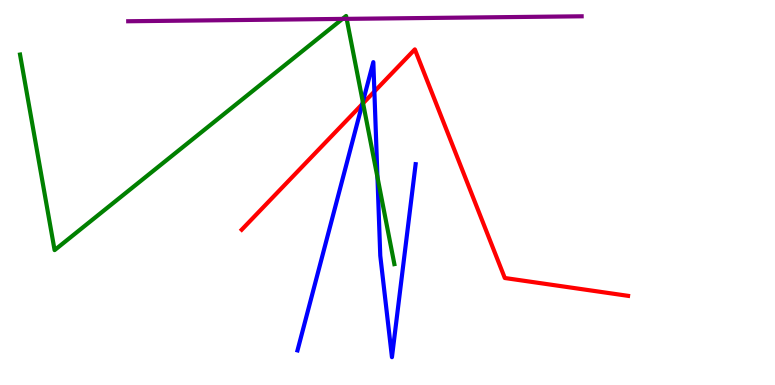[{'lines': ['blue', 'red'], 'intersections': [{'x': 4.67, 'y': 7.3}, {'x': 4.83, 'y': 7.62}]}, {'lines': ['green', 'red'], 'intersections': [{'x': 4.68, 'y': 7.32}]}, {'lines': ['purple', 'red'], 'intersections': []}, {'lines': ['blue', 'green'], 'intersections': [{'x': 4.68, 'y': 7.35}, {'x': 4.87, 'y': 5.4}]}, {'lines': ['blue', 'purple'], 'intersections': []}, {'lines': ['green', 'purple'], 'intersections': [{'x': 4.42, 'y': 9.51}, {'x': 4.47, 'y': 9.51}]}]